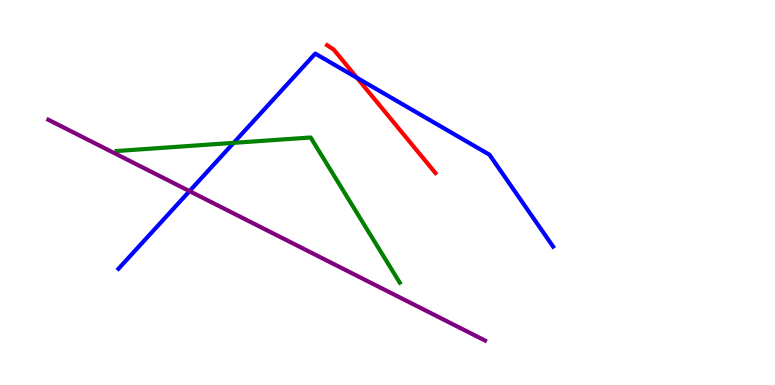[{'lines': ['blue', 'red'], 'intersections': [{'x': 4.61, 'y': 7.98}]}, {'lines': ['green', 'red'], 'intersections': []}, {'lines': ['purple', 'red'], 'intersections': []}, {'lines': ['blue', 'green'], 'intersections': [{'x': 3.01, 'y': 6.29}]}, {'lines': ['blue', 'purple'], 'intersections': [{'x': 2.45, 'y': 5.04}]}, {'lines': ['green', 'purple'], 'intersections': []}]